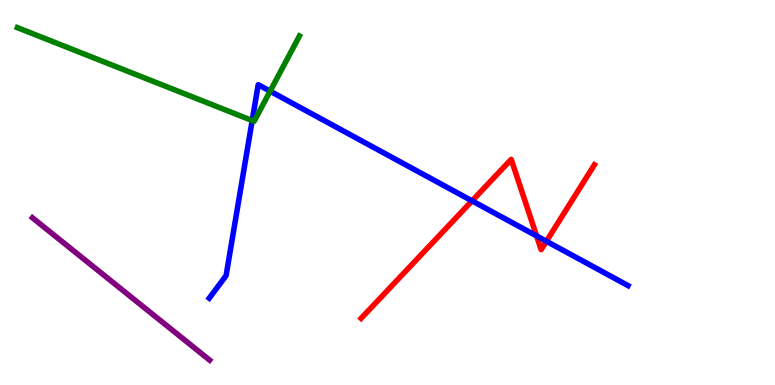[{'lines': ['blue', 'red'], 'intersections': [{'x': 6.09, 'y': 4.78}, {'x': 6.92, 'y': 3.87}, {'x': 7.05, 'y': 3.73}]}, {'lines': ['green', 'red'], 'intersections': []}, {'lines': ['purple', 'red'], 'intersections': []}, {'lines': ['blue', 'green'], 'intersections': [{'x': 3.25, 'y': 6.87}, {'x': 3.49, 'y': 7.63}]}, {'lines': ['blue', 'purple'], 'intersections': []}, {'lines': ['green', 'purple'], 'intersections': []}]